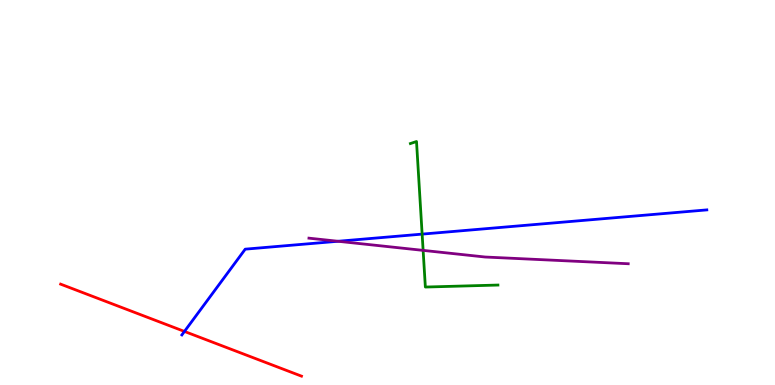[{'lines': ['blue', 'red'], 'intersections': [{'x': 2.38, 'y': 1.39}]}, {'lines': ['green', 'red'], 'intersections': []}, {'lines': ['purple', 'red'], 'intersections': []}, {'lines': ['blue', 'green'], 'intersections': [{'x': 5.45, 'y': 3.92}]}, {'lines': ['blue', 'purple'], 'intersections': [{'x': 4.36, 'y': 3.73}]}, {'lines': ['green', 'purple'], 'intersections': [{'x': 5.46, 'y': 3.5}]}]